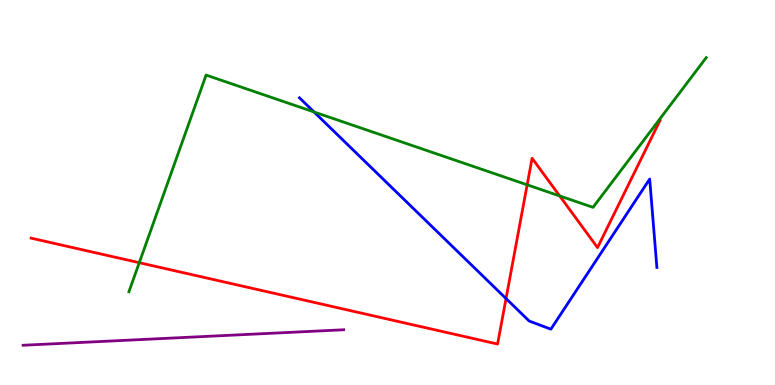[{'lines': ['blue', 'red'], 'intersections': [{'x': 6.53, 'y': 2.25}]}, {'lines': ['green', 'red'], 'intersections': [{'x': 1.8, 'y': 3.18}, {'x': 6.8, 'y': 5.2}, {'x': 7.22, 'y': 4.91}]}, {'lines': ['purple', 'red'], 'intersections': []}, {'lines': ['blue', 'green'], 'intersections': [{'x': 4.05, 'y': 7.09}]}, {'lines': ['blue', 'purple'], 'intersections': []}, {'lines': ['green', 'purple'], 'intersections': []}]